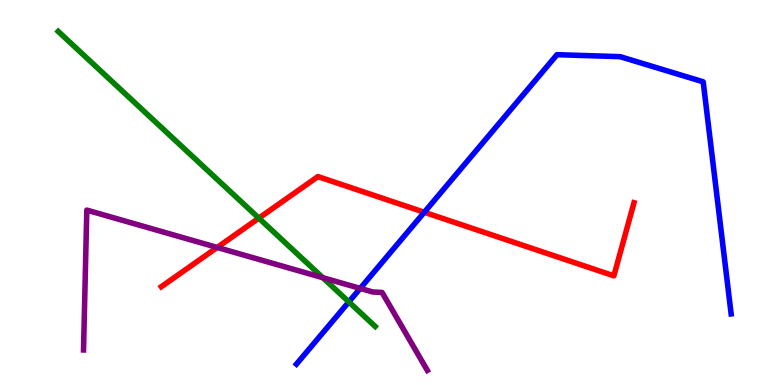[{'lines': ['blue', 'red'], 'intersections': [{'x': 5.47, 'y': 4.49}]}, {'lines': ['green', 'red'], 'intersections': [{'x': 3.34, 'y': 4.33}]}, {'lines': ['purple', 'red'], 'intersections': [{'x': 2.8, 'y': 3.57}]}, {'lines': ['blue', 'green'], 'intersections': [{'x': 4.5, 'y': 2.16}]}, {'lines': ['blue', 'purple'], 'intersections': [{'x': 4.65, 'y': 2.51}]}, {'lines': ['green', 'purple'], 'intersections': [{'x': 4.17, 'y': 2.79}]}]